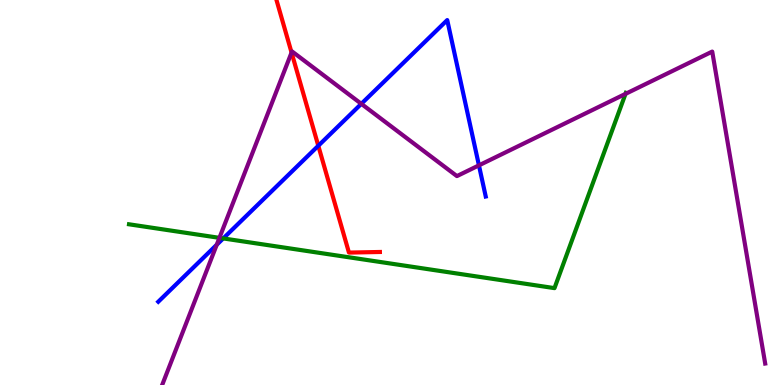[{'lines': ['blue', 'red'], 'intersections': [{'x': 4.11, 'y': 6.21}]}, {'lines': ['green', 'red'], 'intersections': []}, {'lines': ['purple', 'red'], 'intersections': [{'x': 3.76, 'y': 8.64}]}, {'lines': ['blue', 'green'], 'intersections': [{'x': 2.88, 'y': 3.81}]}, {'lines': ['blue', 'purple'], 'intersections': [{'x': 2.8, 'y': 3.64}, {'x': 4.66, 'y': 7.3}, {'x': 6.18, 'y': 5.71}]}, {'lines': ['green', 'purple'], 'intersections': [{'x': 2.83, 'y': 3.82}, {'x': 8.07, 'y': 7.56}]}]